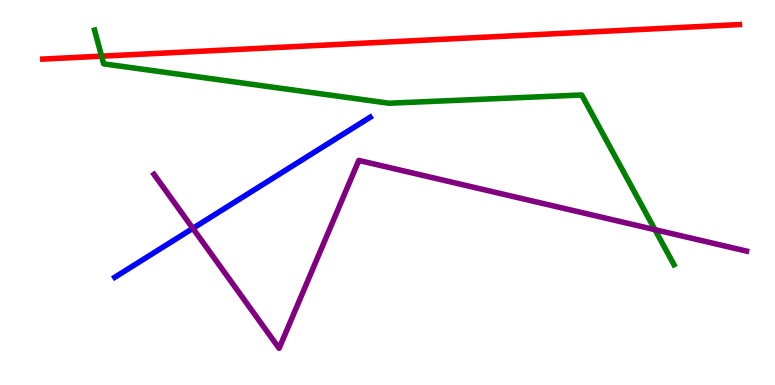[{'lines': ['blue', 'red'], 'intersections': []}, {'lines': ['green', 'red'], 'intersections': [{'x': 1.31, 'y': 8.54}]}, {'lines': ['purple', 'red'], 'intersections': []}, {'lines': ['blue', 'green'], 'intersections': []}, {'lines': ['blue', 'purple'], 'intersections': [{'x': 2.49, 'y': 4.07}]}, {'lines': ['green', 'purple'], 'intersections': [{'x': 8.45, 'y': 4.03}]}]